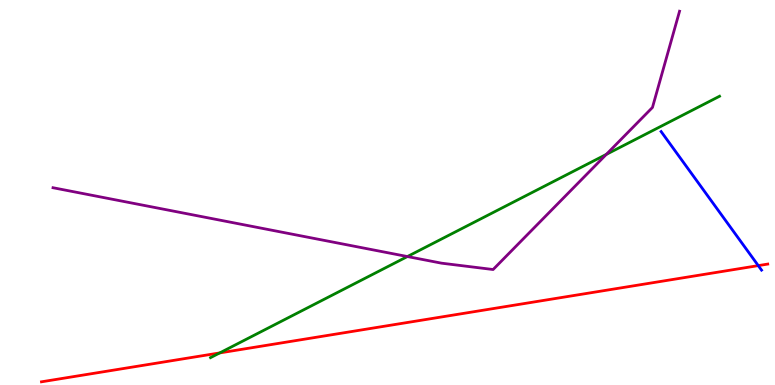[{'lines': ['blue', 'red'], 'intersections': [{'x': 9.78, 'y': 3.1}]}, {'lines': ['green', 'red'], 'intersections': [{'x': 2.84, 'y': 0.833}]}, {'lines': ['purple', 'red'], 'intersections': []}, {'lines': ['blue', 'green'], 'intersections': []}, {'lines': ['blue', 'purple'], 'intersections': []}, {'lines': ['green', 'purple'], 'intersections': [{'x': 5.26, 'y': 3.34}, {'x': 7.82, 'y': 5.99}]}]